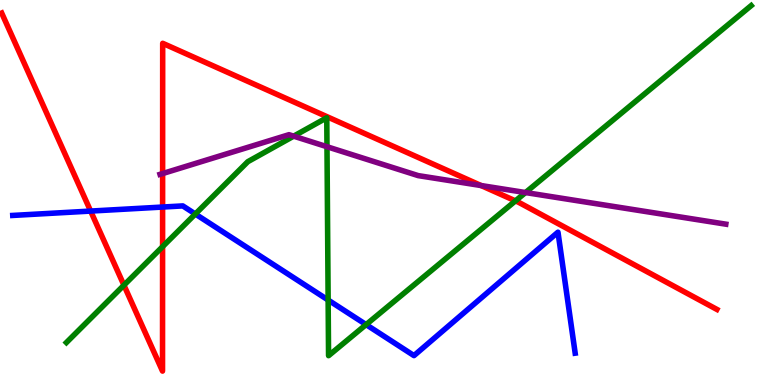[{'lines': ['blue', 'red'], 'intersections': [{'x': 1.17, 'y': 4.52}, {'x': 2.1, 'y': 4.62}]}, {'lines': ['green', 'red'], 'intersections': [{'x': 1.6, 'y': 2.59}, {'x': 2.1, 'y': 3.59}, {'x': 6.65, 'y': 4.78}]}, {'lines': ['purple', 'red'], 'intersections': [{'x': 2.1, 'y': 5.49}, {'x': 6.21, 'y': 5.18}]}, {'lines': ['blue', 'green'], 'intersections': [{'x': 2.52, 'y': 4.44}, {'x': 4.23, 'y': 2.21}, {'x': 4.72, 'y': 1.57}]}, {'lines': ['blue', 'purple'], 'intersections': []}, {'lines': ['green', 'purple'], 'intersections': [{'x': 3.79, 'y': 6.46}, {'x': 4.22, 'y': 6.19}, {'x': 6.78, 'y': 5.0}]}]